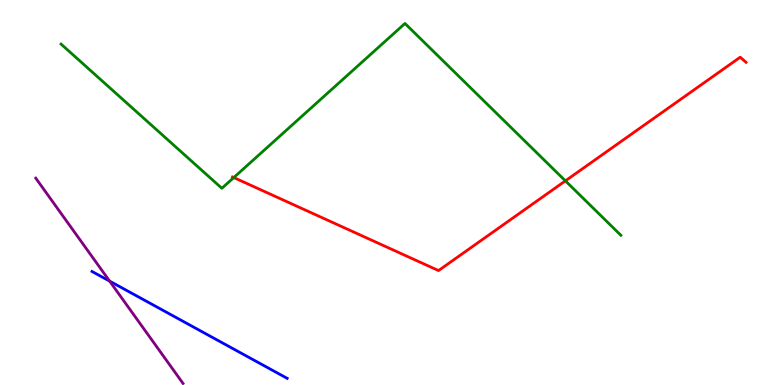[{'lines': ['blue', 'red'], 'intersections': []}, {'lines': ['green', 'red'], 'intersections': [{'x': 3.02, 'y': 5.39}, {'x': 7.3, 'y': 5.3}]}, {'lines': ['purple', 'red'], 'intersections': []}, {'lines': ['blue', 'green'], 'intersections': []}, {'lines': ['blue', 'purple'], 'intersections': [{'x': 1.41, 'y': 2.7}]}, {'lines': ['green', 'purple'], 'intersections': []}]